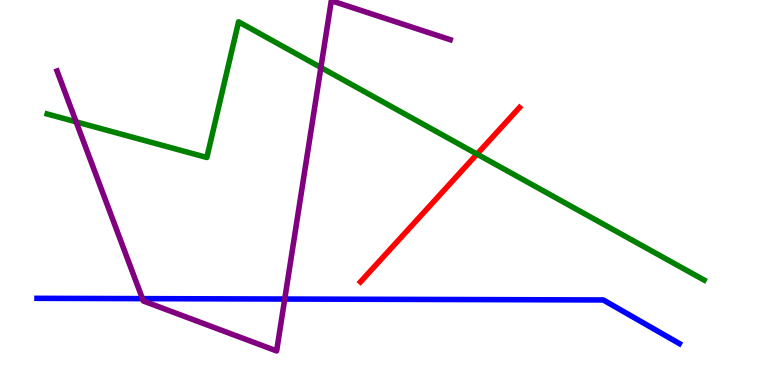[{'lines': ['blue', 'red'], 'intersections': []}, {'lines': ['green', 'red'], 'intersections': [{'x': 6.16, 'y': 6.0}]}, {'lines': ['purple', 'red'], 'intersections': []}, {'lines': ['blue', 'green'], 'intersections': []}, {'lines': ['blue', 'purple'], 'intersections': [{'x': 1.84, 'y': 2.24}, {'x': 3.67, 'y': 2.23}]}, {'lines': ['green', 'purple'], 'intersections': [{'x': 0.982, 'y': 6.83}, {'x': 4.14, 'y': 8.25}]}]